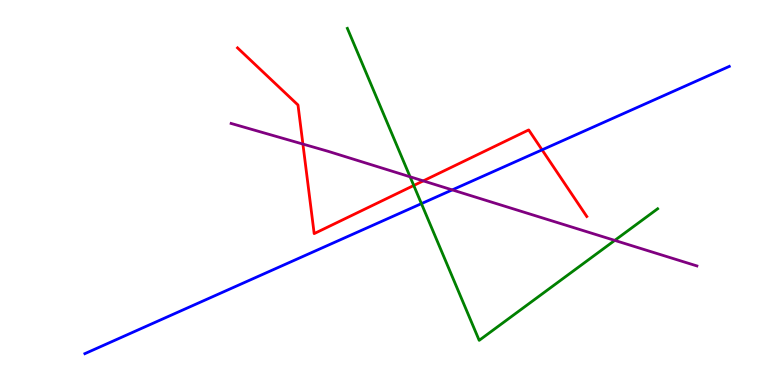[{'lines': ['blue', 'red'], 'intersections': [{'x': 6.99, 'y': 6.11}]}, {'lines': ['green', 'red'], 'intersections': [{'x': 5.34, 'y': 5.18}]}, {'lines': ['purple', 'red'], 'intersections': [{'x': 3.91, 'y': 6.26}, {'x': 5.46, 'y': 5.3}]}, {'lines': ['blue', 'green'], 'intersections': [{'x': 5.44, 'y': 4.71}]}, {'lines': ['blue', 'purple'], 'intersections': [{'x': 5.84, 'y': 5.07}]}, {'lines': ['green', 'purple'], 'intersections': [{'x': 5.29, 'y': 5.41}, {'x': 7.93, 'y': 3.76}]}]